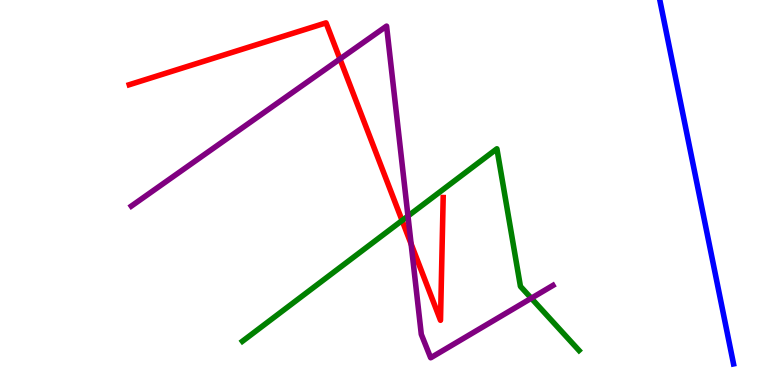[{'lines': ['blue', 'red'], 'intersections': []}, {'lines': ['green', 'red'], 'intersections': [{'x': 5.19, 'y': 4.27}]}, {'lines': ['purple', 'red'], 'intersections': [{'x': 4.39, 'y': 8.47}, {'x': 5.3, 'y': 3.66}]}, {'lines': ['blue', 'green'], 'intersections': []}, {'lines': ['blue', 'purple'], 'intersections': []}, {'lines': ['green', 'purple'], 'intersections': [{'x': 5.26, 'y': 4.39}, {'x': 6.86, 'y': 2.25}]}]